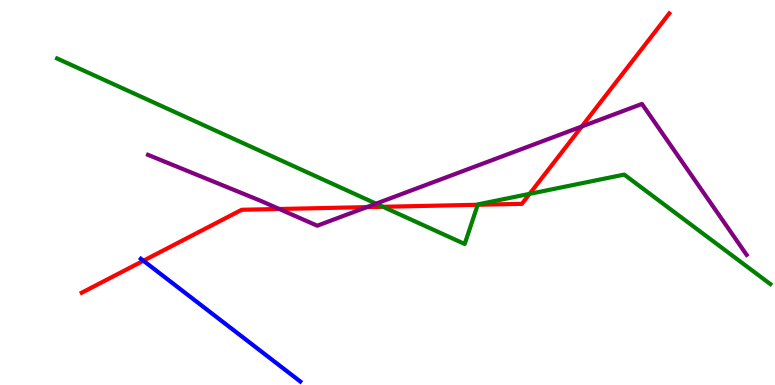[{'lines': ['blue', 'red'], 'intersections': [{'x': 1.85, 'y': 3.23}]}, {'lines': ['green', 'red'], 'intersections': [{'x': 4.94, 'y': 4.63}, {'x': 6.16, 'y': 4.68}, {'x': 6.83, 'y': 4.96}]}, {'lines': ['purple', 'red'], 'intersections': [{'x': 3.6, 'y': 4.57}, {'x': 4.73, 'y': 4.62}, {'x': 7.51, 'y': 6.71}]}, {'lines': ['blue', 'green'], 'intersections': []}, {'lines': ['blue', 'purple'], 'intersections': []}, {'lines': ['green', 'purple'], 'intersections': [{'x': 4.85, 'y': 4.71}]}]